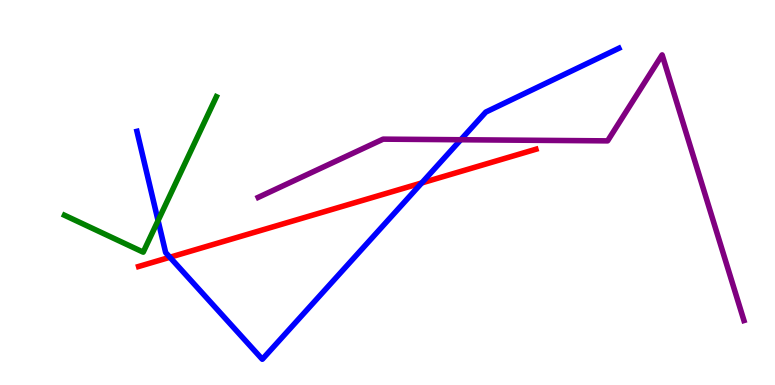[{'lines': ['blue', 'red'], 'intersections': [{'x': 2.19, 'y': 3.32}, {'x': 5.44, 'y': 5.25}]}, {'lines': ['green', 'red'], 'intersections': []}, {'lines': ['purple', 'red'], 'intersections': []}, {'lines': ['blue', 'green'], 'intersections': [{'x': 2.04, 'y': 4.27}]}, {'lines': ['blue', 'purple'], 'intersections': [{'x': 5.95, 'y': 6.37}]}, {'lines': ['green', 'purple'], 'intersections': []}]